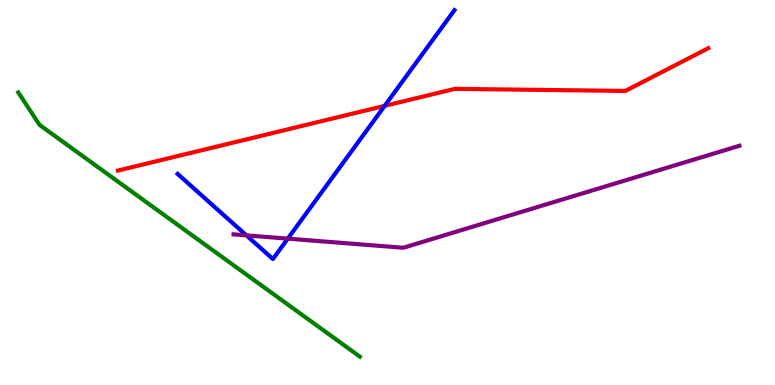[{'lines': ['blue', 'red'], 'intersections': [{'x': 4.96, 'y': 7.25}]}, {'lines': ['green', 'red'], 'intersections': []}, {'lines': ['purple', 'red'], 'intersections': []}, {'lines': ['blue', 'green'], 'intersections': []}, {'lines': ['blue', 'purple'], 'intersections': [{'x': 3.18, 'y': 3.89}, {'x': 3.71, 'y': 3.8}]}, {'lines': ['green', 'purple'], 'intersections': []}]